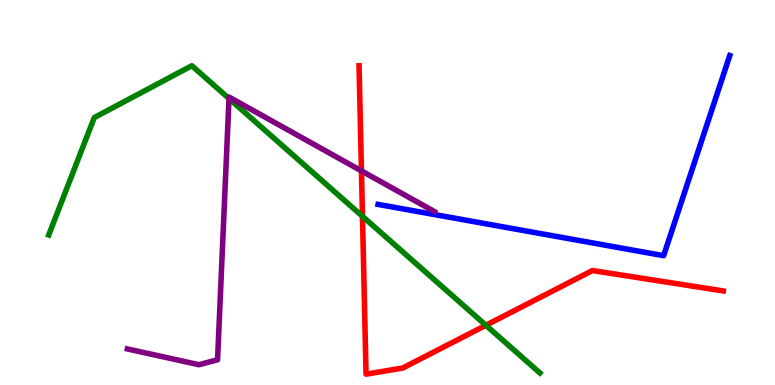[{'lines': ['blue', 'red'], 'intersections': []}, {'lines': ['green', 'red'], 'intersections': [{'x': 4.68, 'y': 4.38}, {'x': 6.27, 'y': 1.55}]}, {'lines': ['purple', 'red'], 'intersections': [{'x': 4.66, 'y': 5.56}]}, {'lines': ['blue', 'green'], 'intersections': []}, {'lines': ['blue', 'purple'], 'intersections': []}, {'lines': ['green', 'purple'], 'intersections': [{'x': 2.95, 'y': 7.44}]}]